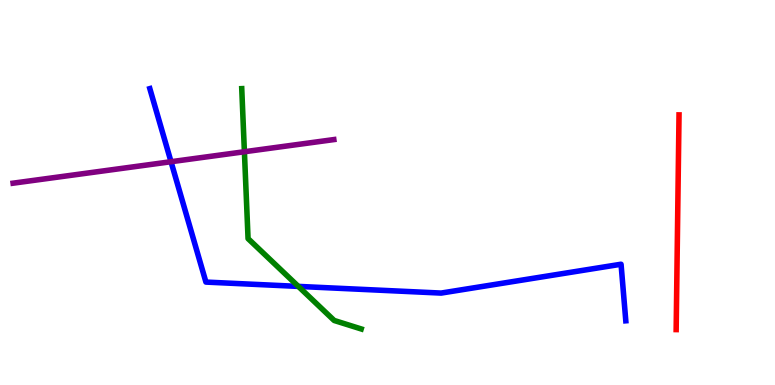[{'lines': ['blue', 'red'], 'intersections': []}, {'lines': ['green', 'red'], 'intersections': []}, {'lines': ['purple', 'red'], 'intersections': []}, {'lines': ['blue', 'green'], 'intersections': [{'x': 3.85, 'y': 2.56}]}, {'lines': ['blue', 'purple'], 'intersections': [{'x': 2.21, 'y': 5.8}]}, {'lines': ['green', 'purple'], 'intersections': [{'x': 3.15, 'y': 6.06}]}]